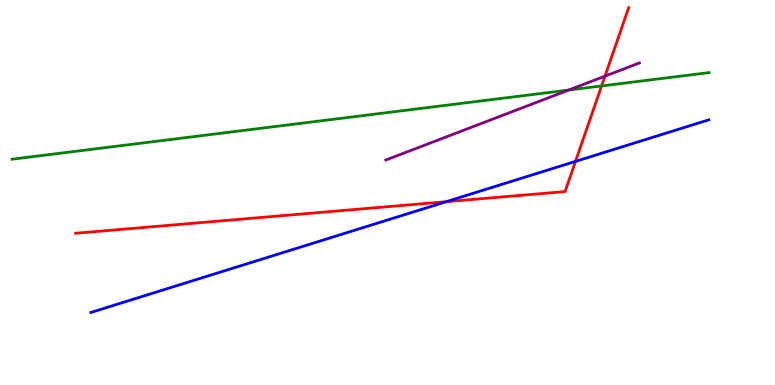[{'lines': ['blue', 'red'], 'intersections': [{'x': 5.76, 'y': 4.76}, {'x': 7.43, 'y': 5.81}]}, {'lines': ['green', 'red'], 'intersections': [{'x': 7.76, 'y': 7.77}]}, {'lines': ['purple', 'red'], 'intersections': [{'x': 7.81, 'y': 8.02}]}, {'lines': ['blue', 'green'], 'intersections': []}, {'lines': ['blue', 'purple'], 'intersections': []}, {'lines': ['green', 'purple'], 'intersections': [{'x': 7.34, 'y': 7.66}]}]